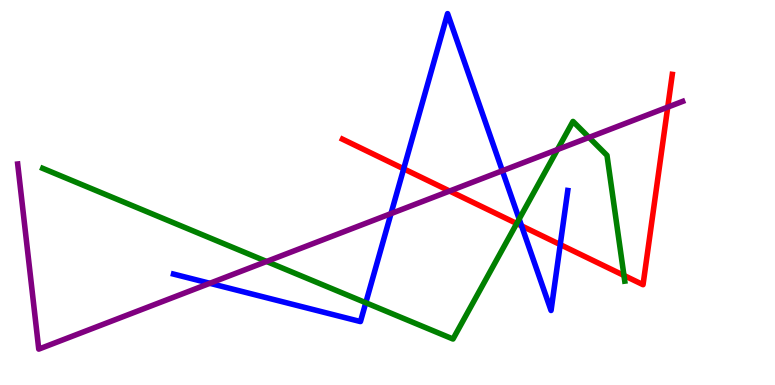[{'lines': ['blue', 'red'], 'intersections': [{'x': 5.21, 'y': 5.62}, {'x': 6.73, 'y': 4.13}, {'x': 7.23, 'y': 3.65}]}, {'lines': ['green', 'red'], 'intersections': [{'x': 6.67, 'y': 4.19}, {'x': 8.05, 'y': 2.85}]}, {'lines': ['purple', 'red'], 'intersections': [{'x': 5.8, 'y': 5.04}, {'x': 8.62, 'y': 7.22}]}, {'lines': ['blue', 'green'], 'intersections': [{'x': 4.72, 'y': 2.14}, {'x': 6.7, 'y': 4.31}]}, {'lines': ['blue', 'purple'], 'intersections': [{'x': 2.71, 'y': 2.64}, {'x': 5.05, 'y': 4.45}, {'x': 6.48, 'y': 5.56}]}, {'lines': ['green', 'purple'], 'intersections': [{'x': 3.44, 'y': 3.21}, {'x': 7.19, 'y': 6.12}, {'x': 7.6, 'y': 6.43}]}]